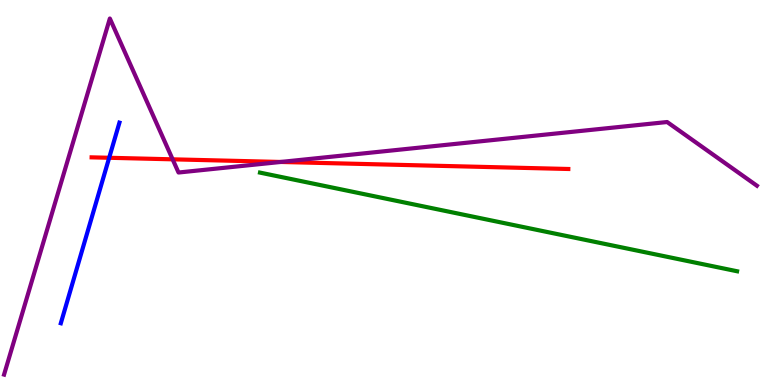[{'lines': ['blue', 'red'], 'intersections': [{'x': 1.41, 'y': 5.9}]}, {'lines': ['green', 'red'], 'intersections': []}, {'lines': ['purple', 'red'], 'intersections': [{'x': 2.23, 'y': 5.86}, {'x': 3.62, 'y': 5.79}]}, {'lines': ['blue', 'green'], 'intersections': []}, {'lines': ['blue', 'purple'], 'intersections': []}, {'lines': ['green', 'purple'], 'intersections': []}]